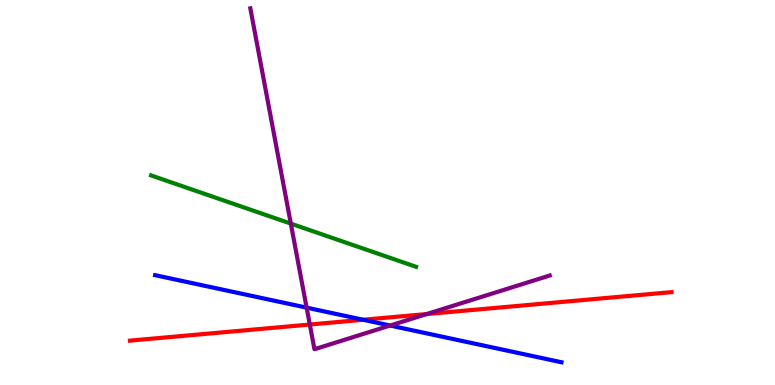[{'lines': ['blue', 'red'], 'intersections': [{'x': 4.69, 'y': 1.69}]}, {'lines': ['green', 'red'], 'intersections': []}, {'lines': ['purple', 'red'], 'intersections': [{'x': 4.0, 'y': 1.57}, {'x': 5.51, 'y': 1.84}]}, {'lines': ['blue', 'green'], 'intersections': []}, {'lines': ['blue', 'purple'], 'intersections': [{'x': 3.96, 'y': 2.01}, {'x': 5.03, 'y': 1.54}]}, {'lines': ['green', 'purple'], 'intersections': [{'x': 3.75, 'y': 4.19}]}]